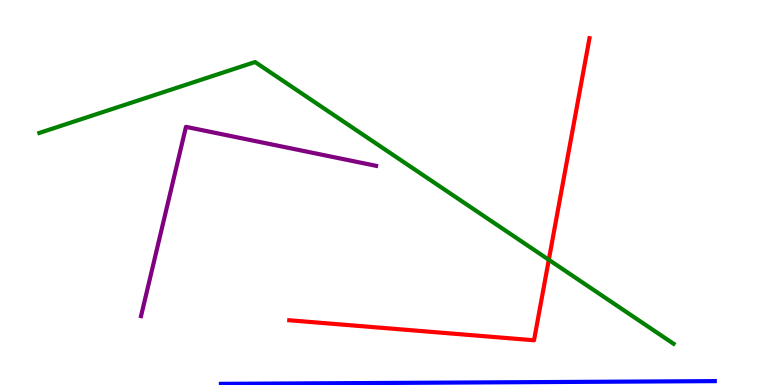[{'lines': ['blue', 'red'], 'intersections': []}, {'lines': ['green', 'red'], 'intersections': [{'x': 7.08, 'y': 3.25}]}, {'lines': ['purple', 'red'], 'intersections': []}, {'lines': ['blue', 'green'], 'intersections': []}, {'lines': ['blue', 'purple'], 'intersections': []}, {'lines': ['green', 'purple'], 'intersections': []}]